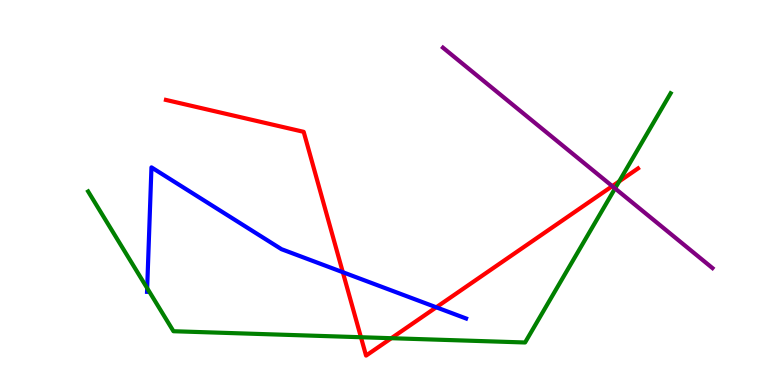[{'lines': ['blue', 'red'], 'intersections': [{'x': 4.42, 'y': 2.93}, {'x': 5.63, 'y': 2.02}]}, {'lines': ['green', 'red'], 'intersections': [{'x': 4.66, 'y': 1.24}, {'x': 5.05, 'y': 1.22}, {'x': 7.99, 'y': 5.29}]}, {'lines': ['purple', 'red'], 'intersections': [{'x': 7.9, 'y': 5.17}]}, {'lines': ['blue', 'green'], 'intersections': [{'x': 1.9, 'y': 2.52}]}, {'lines': ['blue', 'purple'], 'intersections': []}, {'lines': ['green', 'purple'], 'intersections': [{'x': 7.94, 'y': 5.11}]}]